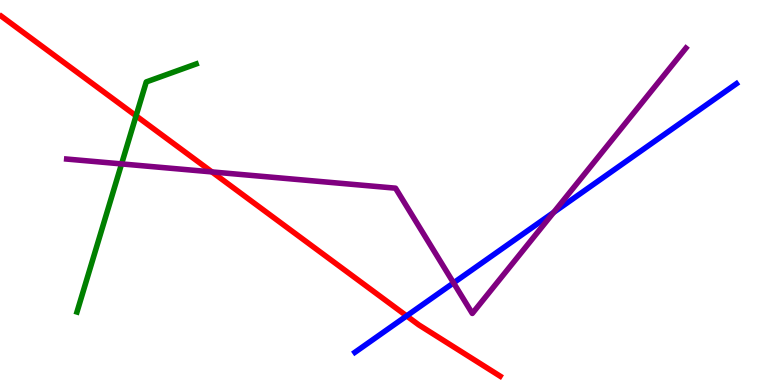[{'lines': ['blue', 'red'], 'intersections': [{'x': 5.25, 'y': 1.79}]}, {'lines': ['green', 'red'], 'intersections': [{'x': 1.76, 'y': 6.99}]}, {'lines': ['purple', 'red'], 'intersections': [{'x': 2.73, 'y': 5.53}]}, {'lines': ['blue', 'green'], 'intersections': []}, {'lines': ['blue', 'purple'], 'intersections': [{'x': 5.85, 'y': 2.65}, {'x': 7.14, 'y': 4.48}]}, {'lines': ['green', 'purple'], 'intersections': [{'x': 1.57, 'y': 5.74}]}]